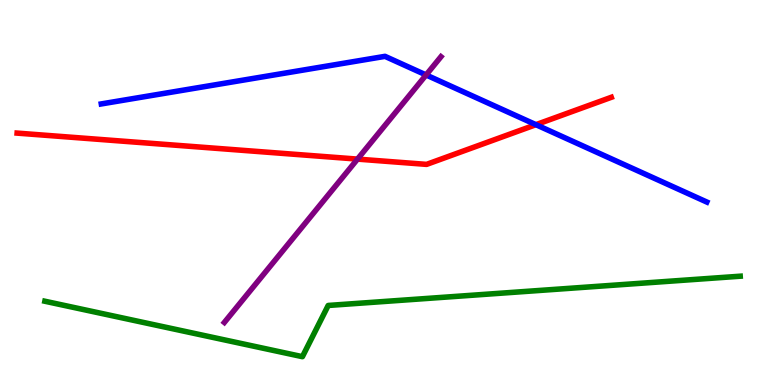[{'lines': ['blue', 'red'], 'intersections': [{'x': 6.92, 'y': 6.76}]}, {'lines': ['green', 'red'], 'intersections': []}, {'lines': ['purple', 'red'], 'intersections': [{'x': 4.61, 'y': 5.87}]}, {'lines': ['blue', 'green'], 'intersections': []}, {'lines': ['blue', 'purple'], 'intersections': [{'x': 5.5, 'y': 8.05}]}, {'lines': ['green', 'purple'], 'intersections': []}]